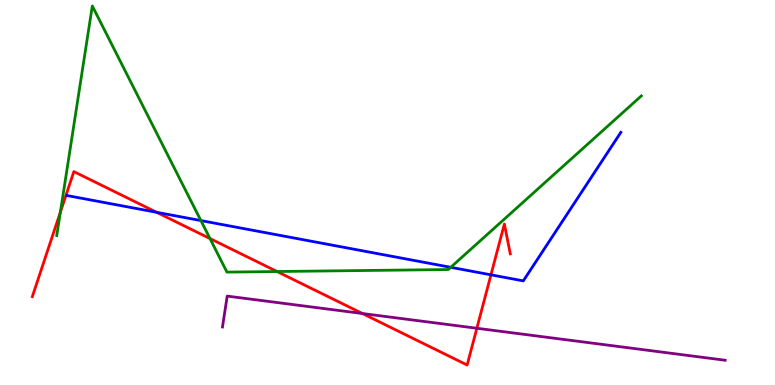[{'lines': ['blue', 'red'], 'intersections': [{'x': 2.02, 'y': 4.49}, {'x': 6.33, 'y': 2.86}]}, {'lines': ['green', 'red'], 'intersections': [{'x': 0.779, 'y': 4.49}, {'x': 2.71, 'y': 3.8}, {'x': 3.57, 'y': 2.95}]}, {'lines': ['purple', 'red'], 'intersections': [{'x': 4.68, 'y': 1.86}, {'x': 6.15, 'y': 1.47}]}, {'lines': ['blue', 'green'], 'intersections': [{'x': 2.59, 'y': 4.27}, {'x': 5.82, 'y': 3.06}]}, {'lines': ['blue', 'purple'], 'intersections': []}, {'lines': ['green', 'purple'], 'intersections': []}]